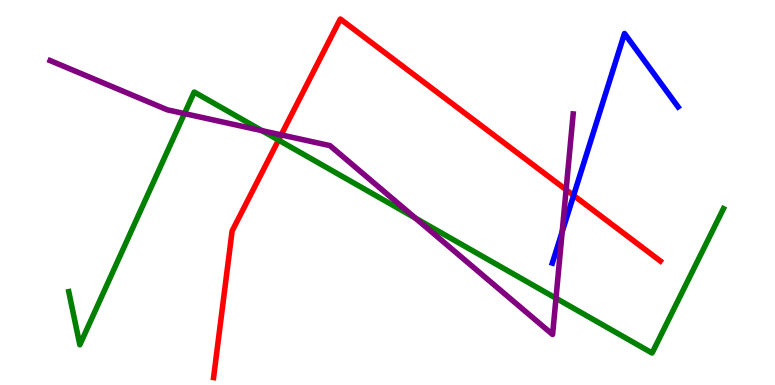[{'lines': ['blue', 'red'], 'intersections': [{'x': 7.4, 'y': 4.92}]}, {'lines': ['green', 'red'], 'intersections': [{'x': 3.59, 'y': 6.36}]}, {'lines': ['purple', 'red'], 'intersections': [{'x': 3.63, 'y': 6.5}, {'x': 7.3, 'y': 5.07}]}, {'lines': ['blue', 'green'], 'intersections': []}, {'lines': ['blue', 'purple'], 'intersections': [{'x': 7.25, 'y': 3.98}]}, {'lines': ['green', 'purple'], 'intersections': [{'x': 2.38, 'y': 7.05}, {'x': 3.38, 'y': 6.61}, {'x': 5.36, 'y': 4.33}, {'x': 7.17, 'y': 2.25}]}]